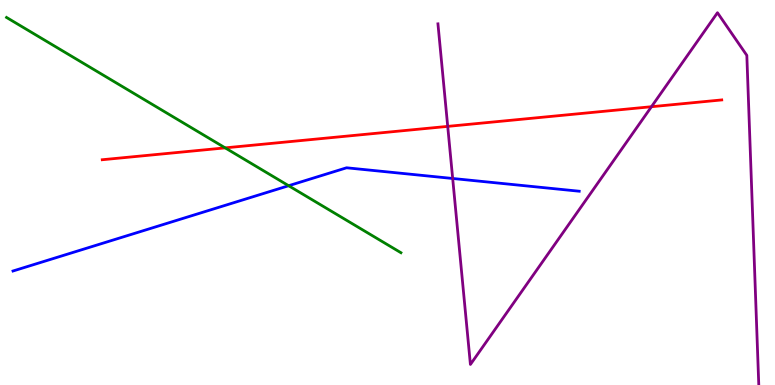[{'lines': ['blue', 'red'], 'intersections': []}, {'lines': ['green', 'red'], 'intersections': [{'x': 2.91, 'y': 6.16}]}, {'lines': ['purple', 'red'], 'intersections': [{'x': 5.78, 'y': 6.72}, {'x': 8.41, 'y': 7.23}]}, {'lines': ['blue', 'green'], 'intersections': [{'x': 3.72, 'y': 5.18}]}, {'lines': ['blue', 'purple'], 'intersections': [{'x': 5.84, 'y': 5.36}]}, {'lines': ['green', 'purple'], 'intersections': []}]